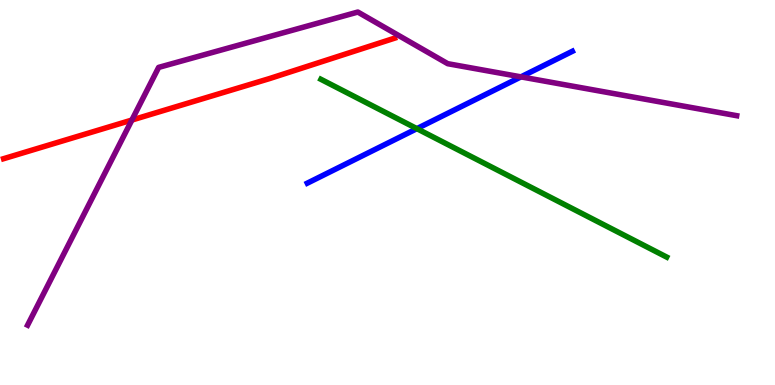[{'lines': ['blue', 'red'], 'intersections': []}, {'lines': ['green', 'red'], 'intersections': []}, {'lines': ['purple', 'red'], 'intersections': [{'x': 1.7, 'y': 6.88}]}, {'lines': ['blue', 'green'], 'intersections': [{'x': 5.38, 'y': 6.66}]}, {'lines': ['blue', 'purple'], 'intersections': [{'x': 6.72, 'y': 8.0}]}, {'lines': ['green', 'purple'], 'intersections': []}]